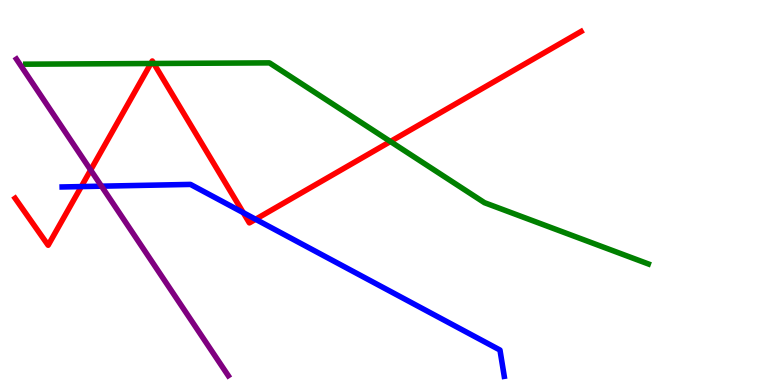[{'lines': ['blue', 'red'], 'intersections': [{'x': 1.05, 'y': 5.15}, {'x': 3.14, 'y': 4.48}, {'x': 3.3, 'y': 4.3}]}, {'lines': ['green', 'red'], 'intersections': [{'x': 1.95, 'y': 8.35}, {'x': 1.98, 'y': 8.35}, {'x': 5.04, 'y': 6.32}]}, {'lines': ['purple', 'red'], 'intersections': [{'x': 1.17, 'y': 5.58}]}, {'lines': ['blue', 'green'], 'intersections': []}, {'lines': ['blue', 'purple'], 'intersections': [{'x': 1.31, 'y': 5.16}]}, {'lines': ['green', 'purple'], 'intersections': []}]